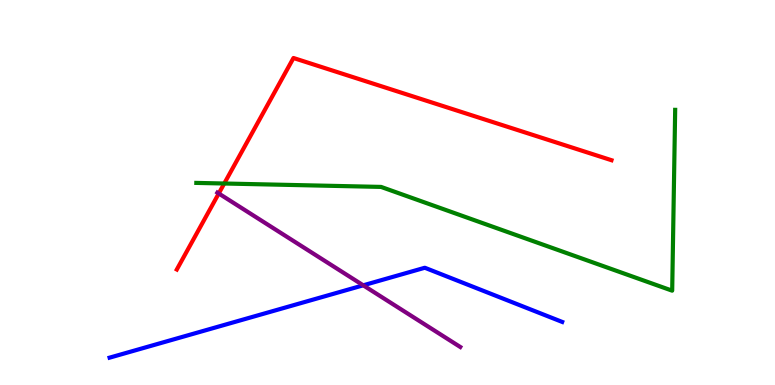[{'lines': ['blue', 'red'], 'intersections': []}, {'lines': ['green', 'red'], 'intersections': [{'x': 2.89, 'y': 5.23}]}, {'lines': ['purple', 'red'], 'intersections': [{'x': 2.82, 'y': 4.97}]}, {'lines': ['blue', 'green'], 'intersections': []}, {'lines': ['blue', 'purple'], 'intersections': [{'x': 4.69, 'y': 2.59}]}, {'lines': ['green', 'purple'], 'intersections': []}]